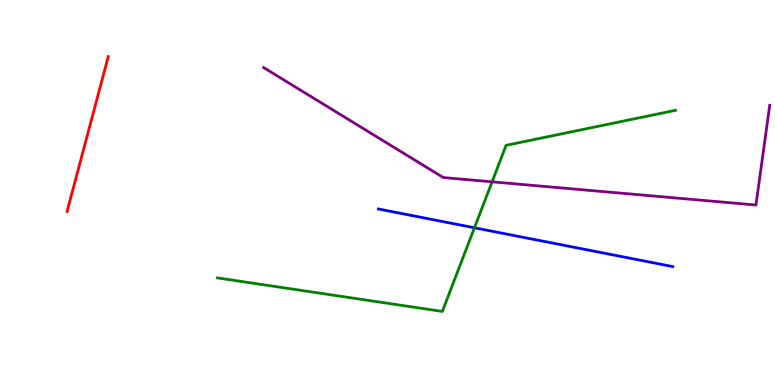[{'lines': ['blue', 'red'], 'intersections': []}, {'lines': ['green', 'red'], 'intersections': []}, {'lines': ['purple', 'red'], 'intersections': []}, {'lines': ['blue', 'green'], 'intersections': [{'x': 6.12, 'y': 4.08}]}, {'lines': ['blue', 'purple'], 'intersections': []}, {'lines': ['green', 'purple'], 'intersections': [{'x': 6.35, 'y': 5.28}]}]